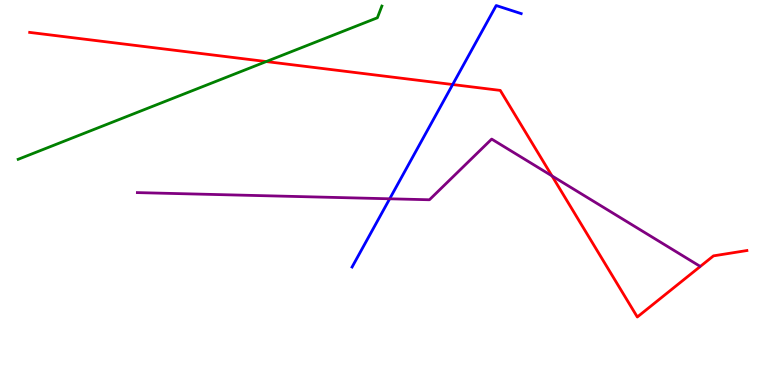[{'lines': ['blue', 'red'], 'intersections': [{'x': 5.84, 'y': 7.8}]}, {'lines': ['green', 'red'], 'intersections': [{'x': 3.44, 'y': 8.4}]}, {'lines': ['purple', 'red'], 'intersections': [{'x': 7.12, 'y': 5.43}]}, {'lines': ['blue', 'green'], 'intersections': []}, {'lines': ['blue', 'purple'], 'intersections': [{'x': 5.03, 'y': 4.84}]}, {'lines': ['green', 'purple'], 'intersections': []}]